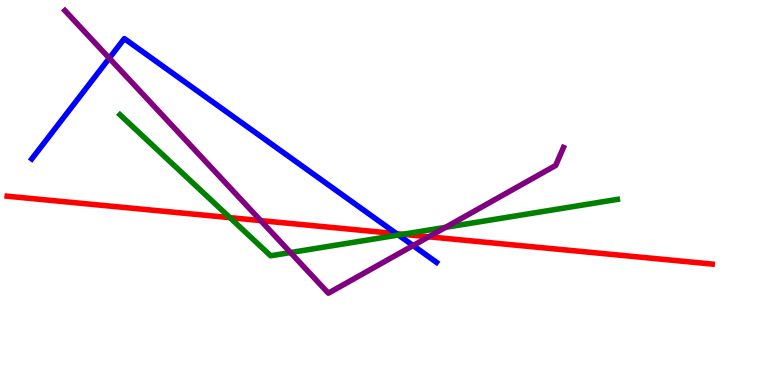[{'lines': ['blue', 'red'], 'intersections': [{'x': 5.12, 'y': 3.93}]}, {'lines': ['green', 'red'], 'intersections': [{'x': 2.97, 'y': 4.35}, {'x': 5.2, 'y': 3.91}]}, {'lines': ['purple', 'red'], 'intersections': [{'x': 3.36, 'y': 4.27}, {'x': 5.53, 'y': 3.85}]}, {'lines': ['blue', 'green'], 'intersections': [{'x': 5.14, 'y': 3.9}]}, {'lines': ['blue', 'purple'], 'intersections': [{'x': 1.41, 'y': 8.49}, {'x': 5.33, 'y': 3.62}]}, {'lines': ['green', 'purple'], 'intersections': [{'x': 3.75, 'y': 3.44}, {'x': 5.75, 'y': 4.1}]}]